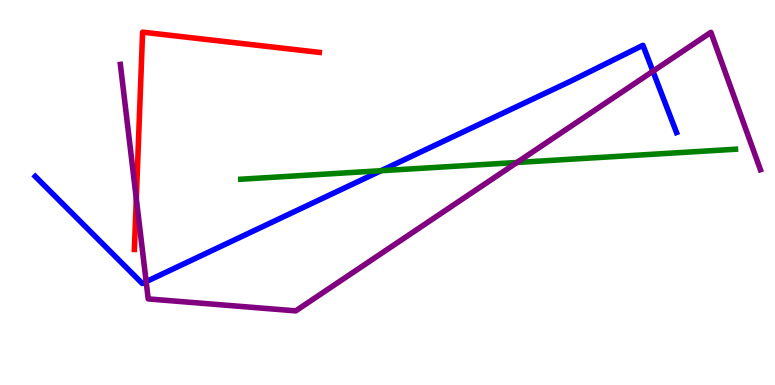[{'lines': ['blue', 'red'], 'intersections': []}, {'lines': ['green', 'red'], 'intersections': []}, {'lines': ['purple', 'red'], 'intersections': [{'x': 1.76, 'y': 4.84}]}, {'lines': ['blue', 'green'], 'intersections': [{'x': 4.92, 'y': 5.57}]}, {'lines': ['blue', 'purple'], 'intersections': [{'x': 1.89, 'y': 2.68}, {'x': 8.42, 'y': 8.15}]}, {'lines': ['green', 'purple'], 'intersections': [{'x': 6.67, 'y': 5.78}]}]